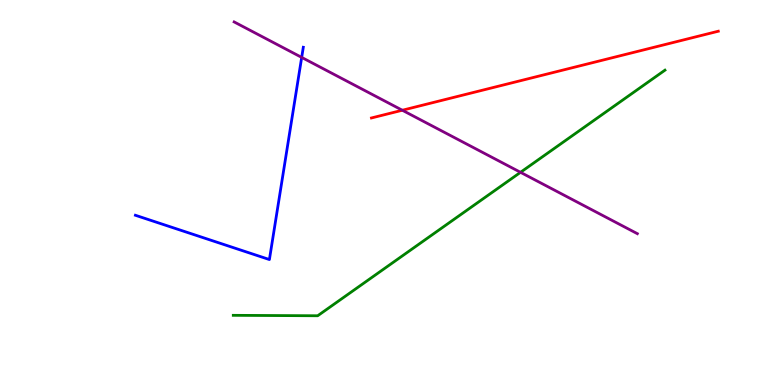[{'lines': ['blue', 'red'], 'intersections': []}, {'lines': ['green', 'red'], 'intersections': []}, {'lines': ['purple', 'red'], 'intersections': [{'x': 5.19, 'y': 7.14}]}, {'lines': ['blue', 'green'], 'intersections': []}, {'lines': ['blue', 'purple'], 'intersections': [{'x': 3.89, 'y': 8.51}]}, {'lines': ['green', 'purple'], 'intersections': [{'x': 6.72, 'y': 5.52}]}]